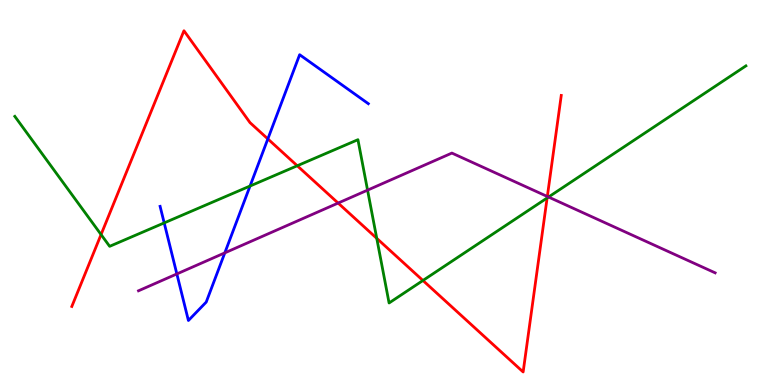[{'lines': ['blue', 'red'], 'intersections': [{'x': 3.46, 'y': 6.39}]}, {'lines': ['green', 'red'], 'intersections': [{'x': 1.3, 'y': 3.91}, {'x': 3.84, 'y': 5.69}, {'x': 4.86, 'y': 3.81}, {'x': 5.46, 'y': 2.71}, {'x': 7.06, 'y': 4.86}]}, {'lines': ['purple', 'red'], 'intersections': [{'x': 4.36, 'y': 4.73}, {'x': 7.06, 'y': 4.9}]}, {'lines': ['blue', 'green'], 'intersections': [{'x': 2.12, 'y': 4.21}, {'x': 3.23, 'y': 5.17}]}, {'lines': ['blue', 'purple'], 'intersections': [{'x': 2.28, 'y': 2.88}, {'x': 2.9, 'y': 3.43}]}, {'lines': ['green', 'purple'], 'intersections': [{'x': 4.74, 'y': 5.06}, {'x': 7.08, 'y': 4.88}]}]